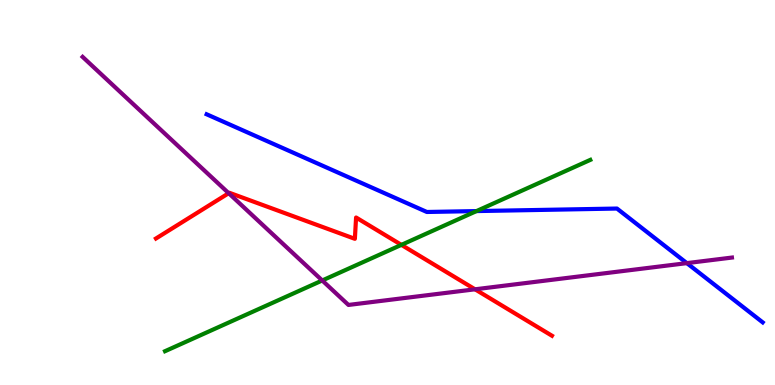[{'lines': ['blue', 'red'], 'intersections': []}, {'lines': ['green', 'red'], 'intersections': [{'x': 5.18, 'y': 3.64}]}, {'lines': ['purple', 'red'], 'intersections': [{'x': 2.95, 'y': 4.98}, {'x': 6.13, 'y': 2.49}]}, {'lines': ['blue', 'green'], 'intersections': [{'x': 6.15, 'y': 4.52}]}, {'lines': ['blue', 'purple'], 'intersections': [{'x': 8.86, 'y': 3.17}]}, {'lines': ['green', 'purple'], 'intersections': [{'x': 4.16, 'y': 2.71}]}]